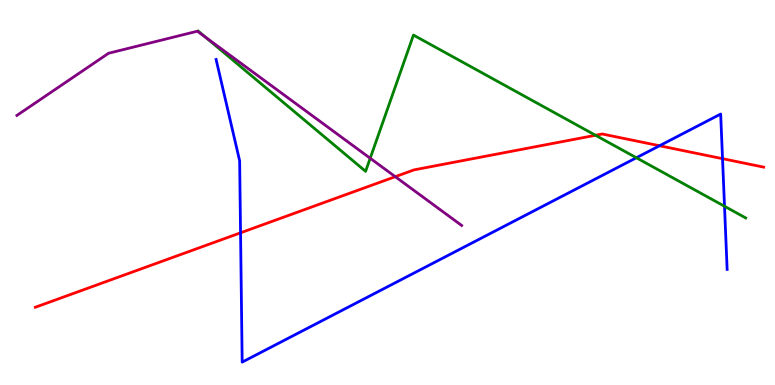[{'lines': ['blue', 'red'], 'intersections': [{'x': 3.1, 'y': 3.95}, {'x': 8.51, 'y': 6.21}, {'x': 9.32, 'y': 5.88}]}, {'lines': ['green', 'red'], 'intersections': [{'x': 7.68, 'y': 6.49}]}, {'lines': ['purple', 'red'], 'intersections': [{'x': 5.1, 'y': 5.41}]}, {'lines': ['blue', 'green'], 'intersections': [{'x': 8.21, 'y': 5.9}, {'x': 9.35, 'y': 4.64}]}, {'lines': ['blue', 'purple'], 'intersections': []}, {'lines': ['green', 'purple'], 'intersections': [{'x': 2.65, 'y': 9.03}, {'x': 4.78, 'y': 5.89}]}]